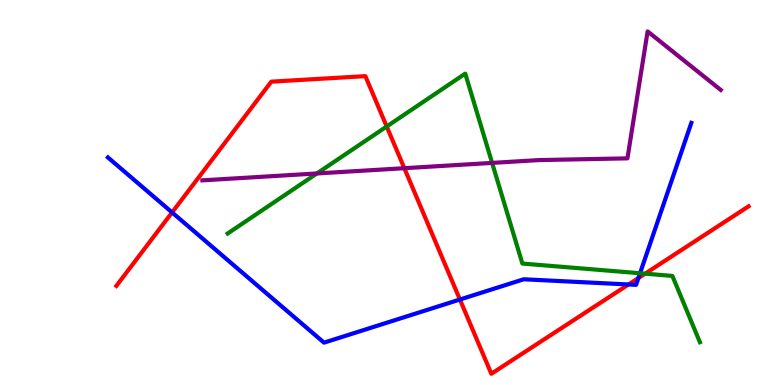[{'lines': ['blue', 'red'], 'intersections': [{'x': 2.22, 'y': 4.48}, {'x': 5.93, 'y': 2.22}, {'x': 8.11, 'y': 2.61}, {'x': 8.24, 'y': 2.78}]}, {'lines': ['green', 'red'], 'intersections': [{'x': 4.99, 'y': 6.71}, {'x': 8.32, 'y': 2.89}]}, {'lines': ['purple', 'red'], 'intersections': [{'x': 5.22, 'y': 5.63}]}, {'lines': ['blue', 'green'], 'intersections': [{'x': 8.26, 'y': 2.9}]}, {'lines': ['blue', 'purple'], 'intersections': []}, {'lines': ['green', 'purple'], 'intersections': [{'x': 4.09, 'y': 5.49}, {'x': 6.35, 'y': 5.77}]}]